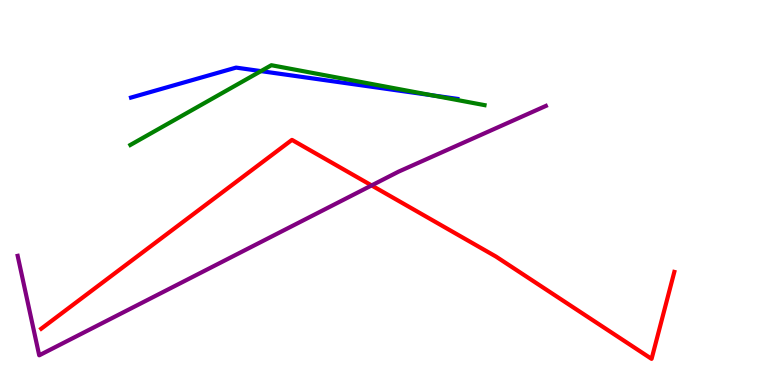[{'lines': ['blue', 'red'], 'intersections': []}, {'lines': ['green', 'red'], 'intersections': []}, {'lines': ['purple', 'red'], 'intersections': [{'x': 4.79, 'y': 5.18}]}, {'lines': ['blue', 'green'], 'intersections': [{'x': 3.37, 'y': 8.15}, {'x': 5.57, 'y': 7.53}]}, {'lines': ['blue', 'purple'], 'intersections': []}, {'lines': ['green', 'purple'], 'intersections': []}]